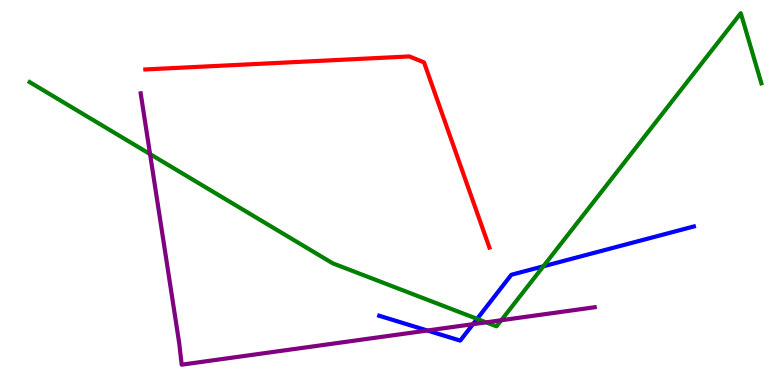[{'lines': ['blue', 'red'], 'intersections': []}, {'lines': ['green', 'red'], 'intersections': []}, {'lines': ['purple', 'red'], 'intersections': []}, {'lines': ['blue', 'green'], 'intersections': [{'x': 6.16, 'y': 1.72}, {'x': 7.01, 'y': 3.08}]}, {'lines': ['blue', 'purple'], 'intersections': [{'x': 5.51, 'y': 1.42}, {'x': 6.1, 'y': 1.58}]}, {'lines': ['green', 'purple'], 'intersections': [{'x': 1.94, 'y': 6.0}, {'x': 6.27, 'y': 1.63}, {'x': 6.47, 'y': 1.68}]}]